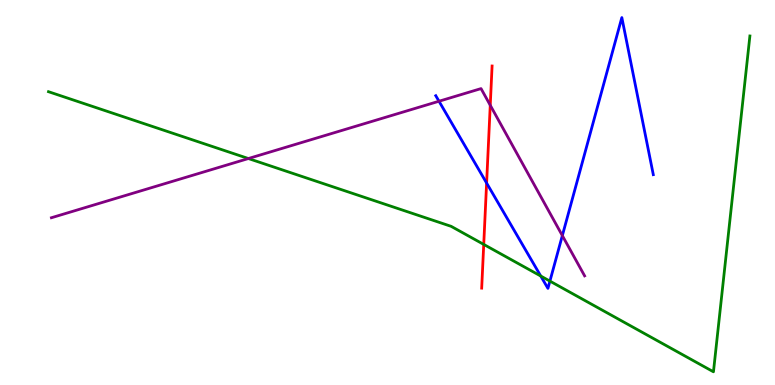[{'lines': ['blue', 'red'], 'intersections': [{'x': 6.28, 'y': 5.25}]}, {'lines': ['green', 'red'], 'intersections': [{'x': 6.24, 'y': 3.65}]}, {'lines': ['purple', 'red'], 'intersections': [{'x': 6.33, 'y': 7.27}]}, {'lines': ['blue', 'green'], 'intersections': [{'x': 6.98, 'y': 2.83}, {'x': 7.1, 'y': 2.7}]}, {'lines': ['blue', 'purple'], 'intersections': [{'x': 5.66, 'y': 7.37}, {'x': 7.26, 'y': 3.88}]}, {'lines': ['green', 'purple'], 'intersections': [{'x': 3.2, 'y': 5.88}]}]